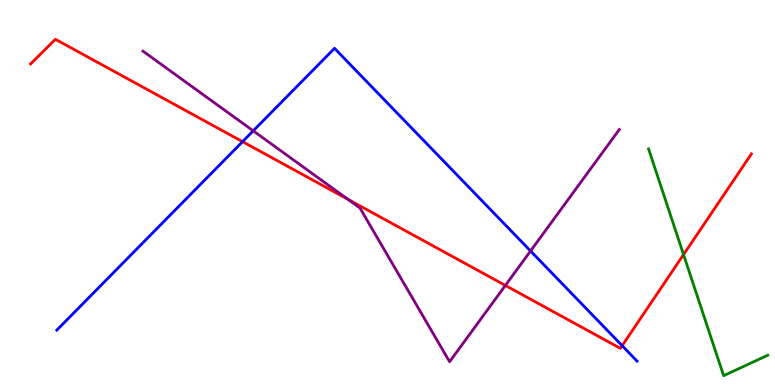[{'lines': ['blue', 'red'], 'intersections': [{'x': 3.13, 'y': 6.32}, {'x': 8.03, 'y': 1.02}]}, {'lines': ['green', 'red'], 'intersections': [{'x': 8.82, 'y': 3.39}]}, {'lines': ['purple', 'red'], 'intersections': [{'x': 4.49, 'y': 4.82}, {'x': 6.52, 'y': 2.59}]}, {'lines': ['blue', 'green'], 'intersections': []}, {'lines': ['blue', 'purple'], 'intersections': [{'x': 3.27, 'y': 6.6}, {'x': 6.85, 'y': 3.48}]}, {'lines': ['green', 'purple'], 'intersections': []}]